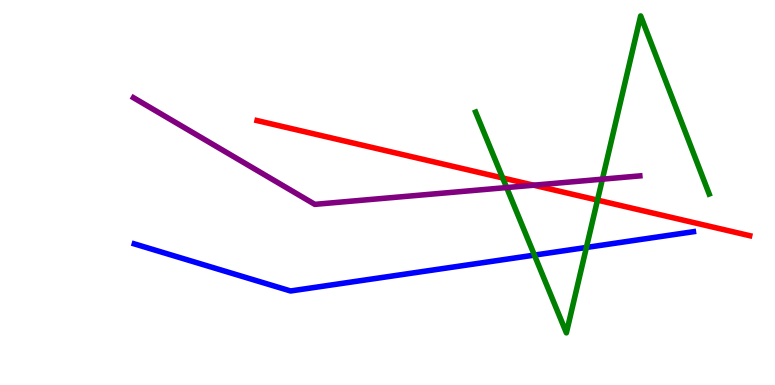[{'lines': ['blue', 'red'], 'intersections': []}, {'lines': ['green', 'red'], 'intersections': [{'x': 6.49, 'y': 5.38}, {'x': 7.71, 'y': 4.8}]}, {'lines': ['purple', 'red'], 'intersections': [{'x': 6.89, 'y': 5.19}]}, {'lines': ['blue', 'green'], 'intersections': [{'x': 6.9, 'y': 3.37}, {'x': 7.57, 'y': 3.57}]}, {'lines': ['blue', 'purple'], 'intersections': []}, {'lines': ['green', 'purple'], 'intersections': [{'x': 6.54, 'y': 5.13}, {'x': 7.77, 'y': 5.35}]}]